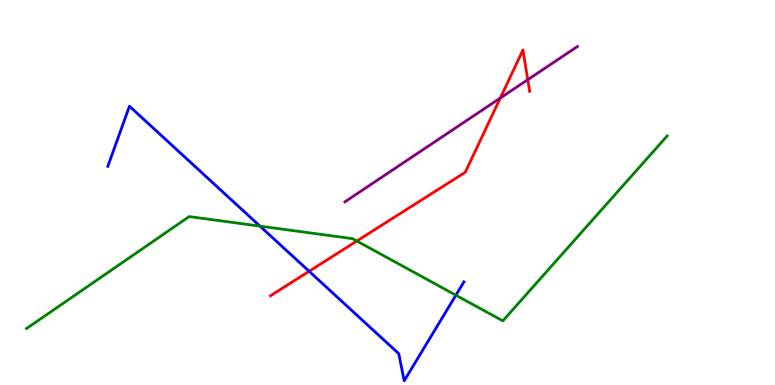[{'lines': ['blue', 'red'], 'intersections': [{'x': 3.99, 'y': 2.95}]}, {'lines': ['green', 'red'], 'intersections': [{'x': 4.6, 'y': 3.74}]}, {'lines': ['purple', 'red'], 'intersections': [{'x': 6.46, 'y': 7.45}, {'x': 6.81, 'y': 7.93}]}, {'lines': ['blue', 'green'], 'intersections': [{'x': 3.35, 'y': 4.13}, {'x': 5.88, 'y': 2.33}]}, {'lines': ['blue', 'purple'], 'intersections': []}, {'lines': ['green', 'purple'], 'intersections': []}]